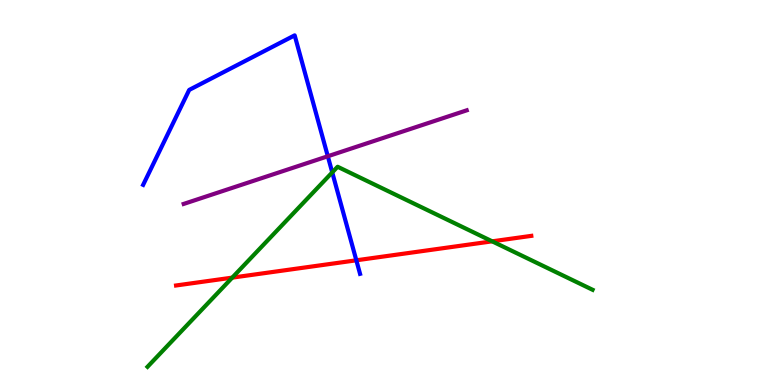[{'lines': ['blue', 'red'], 'intersections': [{'x': 4.6, 'y': 3.24}]}, {'lines': ['green', 'red'], 'intersections': [{'x': 3.0, 'y': 2.79}, {'x': 6.35, 'y': 3.73}]}, {'lines': ['purple', 'red'], 'intersections': []}, {'lines': ['blue', 'green'], 'intersections': [{'x': 4.29, 'y': 5.52}]}, {'lines': ['blue', 'purple'], 'intersections': [{'x': 4.23, 'y': 5.94}]}, {'lines': ['green', 'purple'], 'intersections': []}]